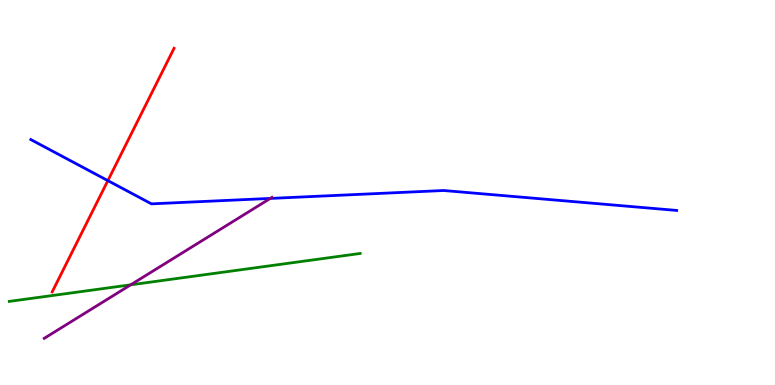[{'lines': ['blue', 'red'], 'intersections': [{'x': 1.39, 'y': 5.31}]}, {'lines': ['green', 'red'], 'intersections': []}, {'lines': ['purple', 'red'], 'intersections': []}, {'lines': ['blue', 'green'], 'intersections': []}, {'lines': ['blue', 'purple'], 'intersections': [{'x': 3.49, 'y': 4.85}]}, {'lines': ['green', 'purple'], 'intersections': [{'x': 1.69, 'y': 2.6}]}]